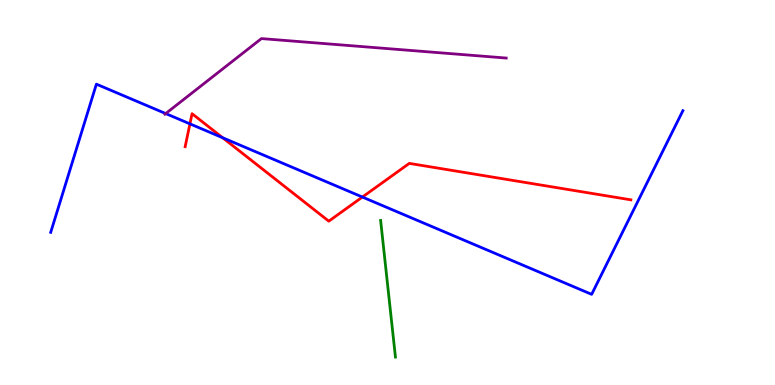[{'lines': ['blue', 'red'], 'intersections': [{'x': 2.45, 'y': 6.78}, {'x': 2.87, 'y': 6.42}, {'x': 4.68, 'y': 4.88}]}, {'lines': ['green', 'red'], 'intersections': []}, {'lines': ['purple', 'red'], 'intersections': []}, {'lines': ['blue', 'green'], 'intersections': []}, {'lines': ['blue', 'purple'], 'intersections': [{'x': 2.14, 'y': 7.05}]}, {'lines': ['green', 'purple'], 'intersections': []}]